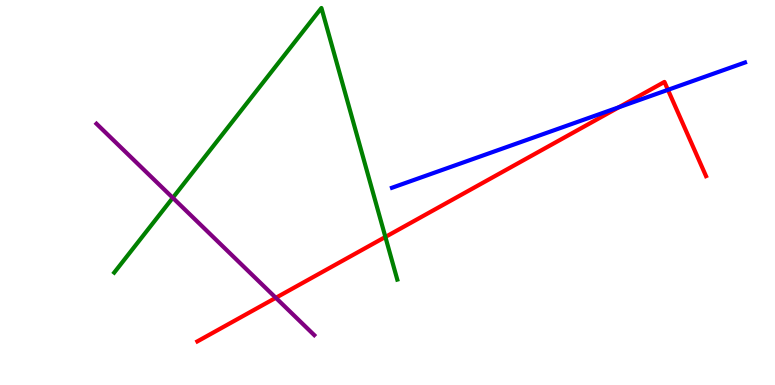[{'lines': ['blue', 'red'], 'intersections': [{'x': 7.98, 'y': 7.21}, {'x': 8.62, 'y': 7.67}]}, {'lines': ['green', 'red'], 'intersections': [{'x': 4.97, 'y': 3.85}]}, {'lines': ['purple', 'red'], 'intersections': [{'x': 3.56, 'y': 2.26}]}, {'lines': ['blue', 'green'], 'intersections': []}, {'lines': ['blue', 'purple'], 'intersections': []}, {'lines': ['green', 'purple'], 'intersections': [{'x': 2.23, 'y': 4.86}]}]